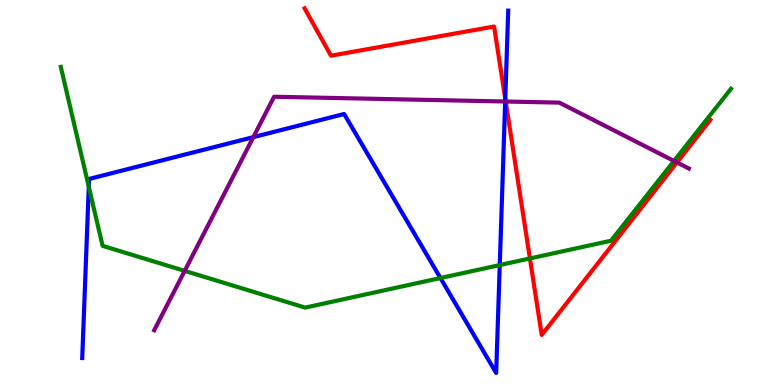[{'lines': ['blue', 'red'], 'intersections': [{'x': 6.52, 'y': 7.43}]}, {'lines': ['green', 'red'], 'intersections': [{'x': 6.84, 'y': 3.29}]}, {'lines': ['purple', 'red'], 'intersections': [{'x': 6.52, 'y': 7.36}, {'x': 8.73, 'y': 5.78}]}, {'lines': ['blue', 'green'], 'intersections': [{'x': 1.15, 'y': 5.15}, {'x': 5.68, 'y': 2.78}, {'x': 6.45, 'y': 3.12}]}, {'lines': ['blue', 'purple'], 'intersections': [{'x': 3.27, 'y': 6.44}, {'x': 6.52, 'y': 7.36}]}, {'lines': ['green', 'purple'], 'intersections': [{'x': 2.38, 'y': 2.96}, {'x': 8.7, 'y': 5.82}]}]